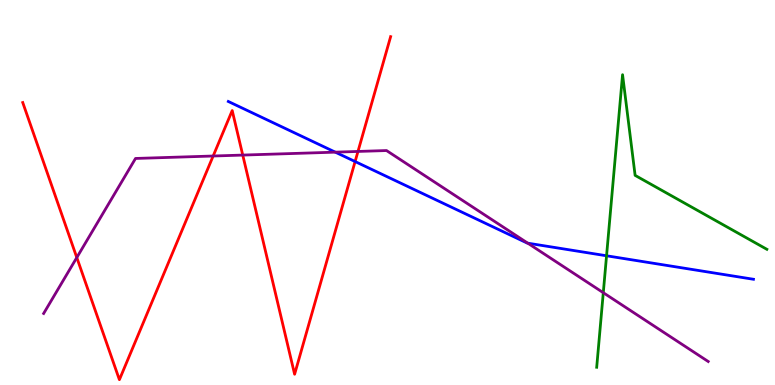[{'lines': ['blue', 'red'], 'intersections': [{'x': 4.58, 'y': 5.8}]}, {'lines': ['green', 'red'], 'intersections': []}, {'lines': ['purple', 'red'], 'intersections': [{'x': 0.991, 'y': 3.31}, {'x': 2.75, 'y': 5.95}, {'x': 3.13, 'y': 5.97}, {'x': 4.62, 'y': 6.07}]}, {'lines': ['blue', 'green'], 'intersections': [{'x': 7.83, 'y': 3.36}]}, {'lines': ['blue', 'purple'], 'intersections': [{'x': 4.33, 'y': 6.05}, {'x': 6.81, 'y': 3.68}]}, {'lines': ['green', 'purple'], 'intersections': [{'x': 7.78, 'y': 2.4}]}]